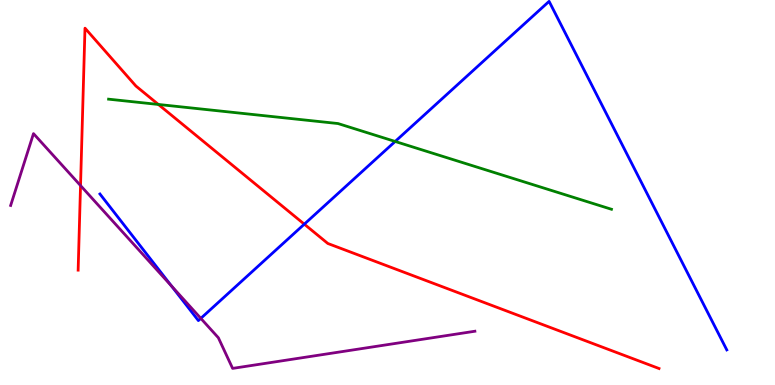[{'lines': ['blue', 'red'], 'intersections': [{'x': 3.93, 'y': 4.18}]}, {'lines': ['green', 'red'], 'intersections': [{'x': 2.04, 'y': 7.29}]}, {'lines': ['purple', 'red'], 'intersections': [{'x': 1.04, 'y': 5.18}]}, {'lines': ['blue', 'green'], 'intersections': [{'x': 5.1, 'y': 6.33}]}, {'lines': ['blue', 'purple'], 'intersections': [{'x': 2.21, 'y': 2.57}, {'x': 2.59, 'y': 1.73}]}, {'lines': ['green', 'purple'], 'intersections': []}]